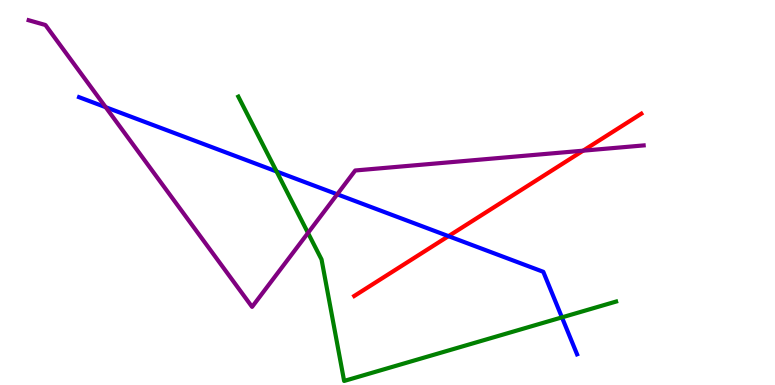[{'lines': ['blue', 'red'], 'intersections': [{'x': 5.79, 'y': 3.87}]}, {'lines': ['green', 'red'], 'intersections': []}, {'lines': ['purple', 'red'], 'intersections': [{'x': 7.52, 'y': 6.09}]}, {'lines': ['blue', 'green'], 'intersections': [{'x': 3.57, 'y': 5.55}, {'x': 7.25, 'y': 1.76}]}, {'lines': ['blue', 'purple'], 'intersections': [{'x': 1.36, 'y': 7.22}, {'x': 4.35, 'y': 4.95}]}, {'lines': ['green', 'purple'], 'intersections': [{'x': 3.97, 'y': 3.95}]}]